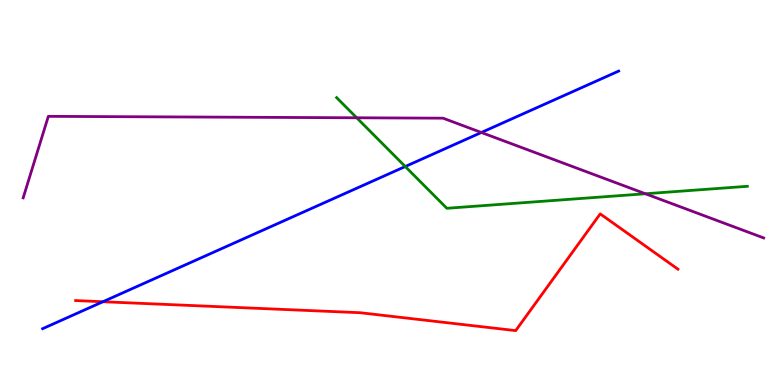[{'lines': ['blue', 'red'], 'intersections': [{'x': 1.33, 'y': 2.16}]}, {'lines': ['green', 'red'], 'intersections': []}, {'lines': ['purple', 'red'], 'intersections': []}, {'lines': ['blue', 'green'], 'intersections': [{'x': 5.23, 'y': 5.67}]}, {'lines': ['blue', 'purple'], 'intersections': [{'x': 6.21, 'y': 6.56}]}, {'lines': ['green', 'purple'], 'intersections': [{'x': 4.6, 'y': 6.94}, {'x': 8.33, 'y': 4.97}]}]